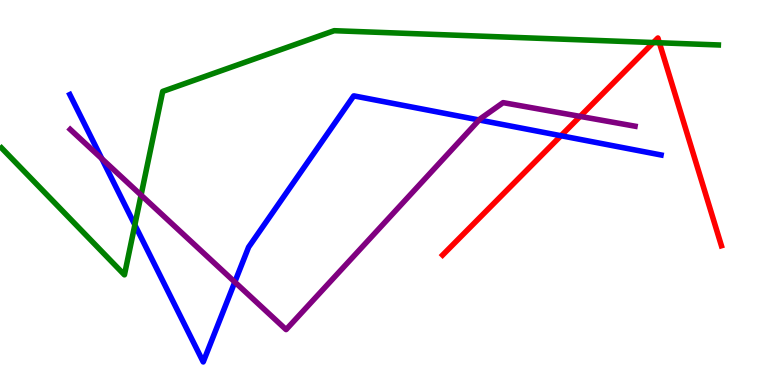[{'lines': ['blue', 'red'], 'intersections': [{'x': 7.24, 'y': 6.47}]}, {'lines': ['green', 'red'], 'intersections': [{'x': 8.43, 'y': 8.89}, {'x': 8.51, 'y': 8.89}]}, {'lines': ['purple', 'red'], 'intersections': [{'x': 7.49, 'y': 6.98}]}, {'lines': ['blue', 'green'], 'intersections': [{'x': 1.74, 'y': 4.16}]}, {'lines': ['blue', 'purple'], 'intersections': [{'x': 1.31, 'y': 5.88}, {'x': 3.03, 'y': 2.67}, {'x': 6.18, 'y': 6.88}]}, {'lines': ['green', 'purple'], 'intersections': [{'x': 1.82, 'y': 4.93}]}]